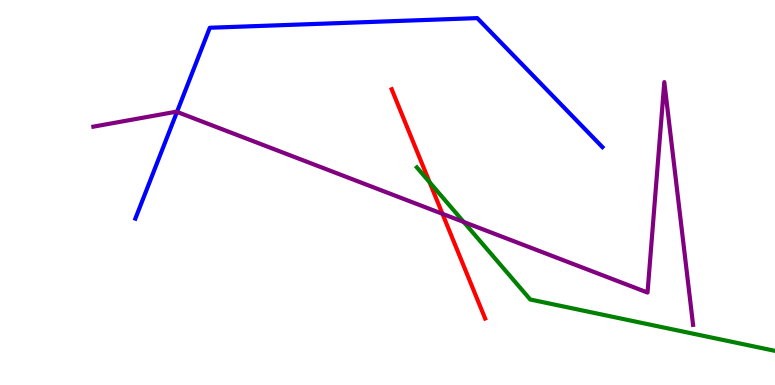[{'lines': ['blue', 'red'], 'intersections': []}, {'lines': ['green', 'red'], 'intersections': [{'x': 5.54, 'y': 5.27}]}, {'lines': ['purple', 'red'], 'intersections': [{'x': 5.71, 'y': 4.45}]}, {'lines': ['blue', 'green'], 'intersections': []}, {'lines': ['blue', 'purple'], 'intersections': [{'x': 2.28, 'y': 7.09}]}, {'lines': ['green', 'purple'], 'intersections': [{'x': 5.98, 'y': 4.23}]}]